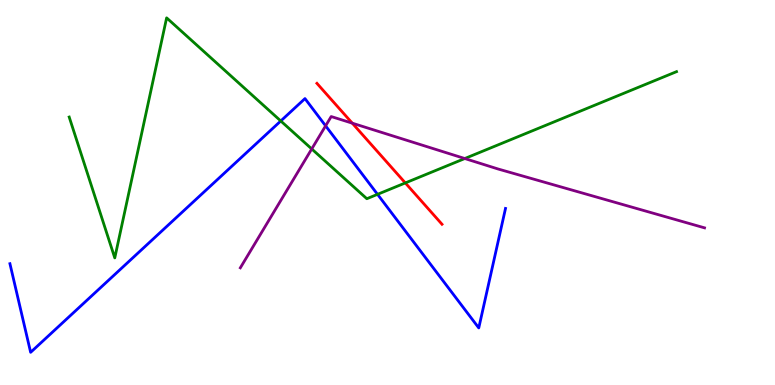[{'lines': ['blue', 'red'], 'intersections': []}, {'lines': ['green', 'red'], 'intersections': [{'x': 5.23, 'y': 5.25}]}, {'lines': ['purple', 'red'], 'intersections': [{'x': 4.55, 'y': 6.8}]}, {'lines': ['blue', 'green'], 'intersections': [{'x': 3.62, 'y': 6.86}, {'x': 4.87, 'y': 4.95}]}, {'lines': ['blue', 'purple'], 'intersections': [{'x': 4.2, 'y': 6.73}]}, {'lines': ['green', 'purple'], 'intersections': [{'x': 4.02, 'y': 6.13}, {'x': 6.0, 'y': 5.88}]}]